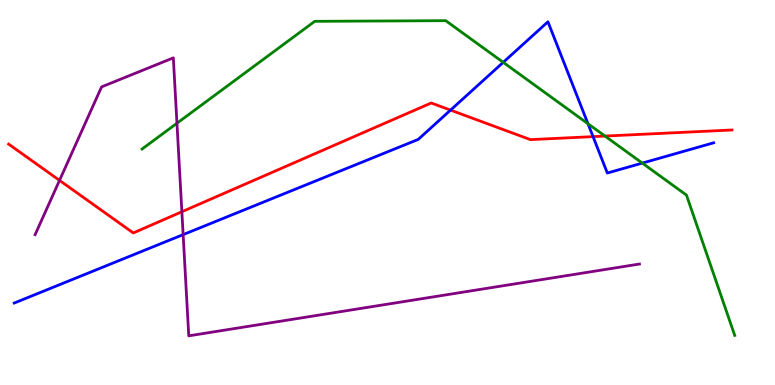[{'lines': ['blue', 'red'], 'intersections': [{'x': 5.81, 'y': 7.14}, {'x': 7.65, 'y': 6.45}]}, {'lines': ['green', 'red'], 'intersections': [{'x': 7.81, 'y': 6.47}]}, {'lines': ['purple', 'red'], 'intersections': [{'x': 0.768, 'y': 5.31}, {'x': 2.35, 'y': 4.5}]}, {'lines': ['blue', 'green'], 'intersections': [{'x': 6.49, 'y': 8.38}, {'x': 7.59, 'y': 6.79}, {'x': 8.29, 'y': 5.76}]}, {'lines': ['blue', 'purple'], 'intersections': [{'x': 2.36, 'y': 3.91}]}, {'lines': ['green', 'purple'], 'intersections': [{'x': 2.28, 'y': 6.8}]}]